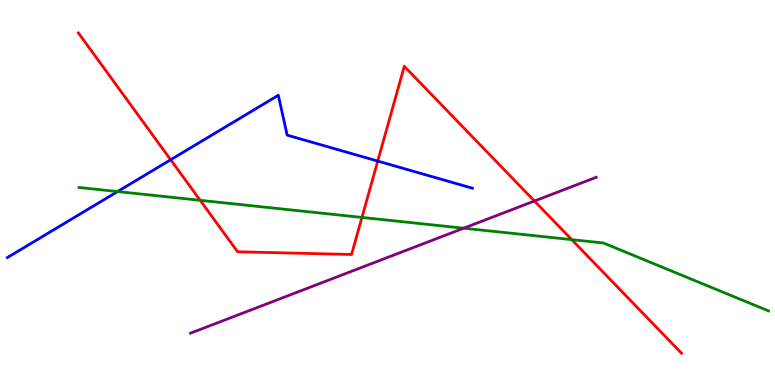[{'lines': ['blue', 'red'], 'intersections': [{'x': 2.2, 'y': 5.85}, {'x': 4.87, 'y': 5.82}]}, {'lines': ['green', 'red'], 'intersections': [{'x': 2.58, 'y': 4.8}, {'x': 4.67, 'y': 4.35}, {'x': 7.38, 'y': 3.78}]}, {'lines': ['purple', 'red'], 'intersections': [{'x': 6.9, 'y': 4.78}]}, {'lines': ['blue', 'green'], 'intersections': [{'x': 1.52, 'y': 5.02}]}, {'lines': ['blue', 'purple'], 'intersections': []}, {'lines': ['green', 'purple'], 'intersections': [{'x': 5.98, 'y': 4.07}]}]